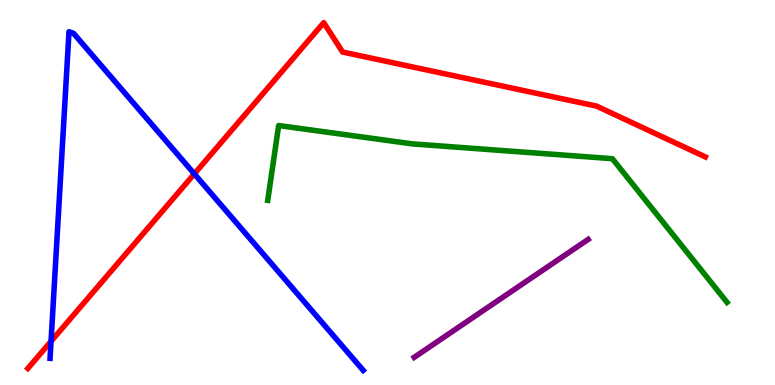[{'lines': ['blue', 'red'], 'intersections': [{'x': 0.659, 'y': 1.13}, {'x': 2.51, 'y': 5.48}]}, {'lines': ['green', 'red'], 'intersections': []}, {'lines': ['purple', 'red'], 'intersections': []}, {'lines': ['blue', 'green'], 'intersections': []}, {'lines': ['blue', 'purple'], 'intersections': []}, {'lines': ['green', 'purple'], 'intersections': []}]